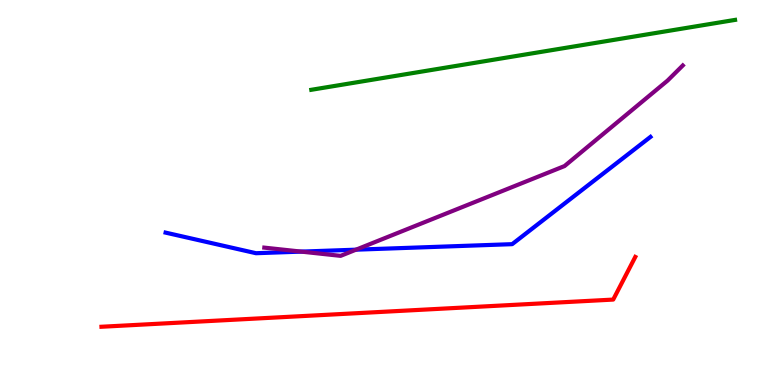[{'lines': ['blue', 'red'], 'intersections': []}, {'lines': ['green', 'red'], 'intersections': []}, {'lines': ['purple', 'red'], 'intersections': []}, {'lines': ['blue', 'green'], 'intersections': []}, {'lines': ['blue', 'purple'], 'intersections': [{'x': 3.89, 'y': 3.46}, {'x': 4.59, 'y': 3.51}]}, {'lines': ['green', 'purple'], 'intersections': []}]